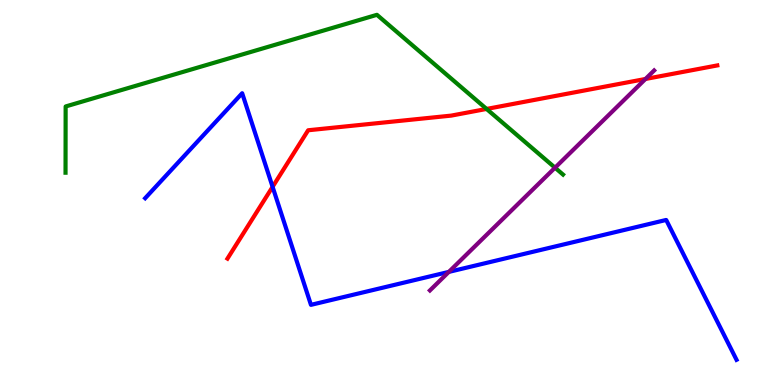[{'lines': ['blue', 'red'], 'intersections': [{'x': 3.52, 'y': 5.15}]}, {'lines': ['green', 'red'], 'intersections': [{'x': 6.28, 'y': 7.17}]}, {'lines': ['purple', 'red'], 'intersections': [{'x': 8.33, 'y': 7.95}]}, {'lines': ['blue', 'green'], 'intersections': []}, {'lines': ['blue', 'purple'], 'intersections': [{'x': 5.79, 'y': 2.94}]}, {'lines': ['green', 'purple'], 'intersections': [{'x': 7.16, 'y': 5.64}]}]